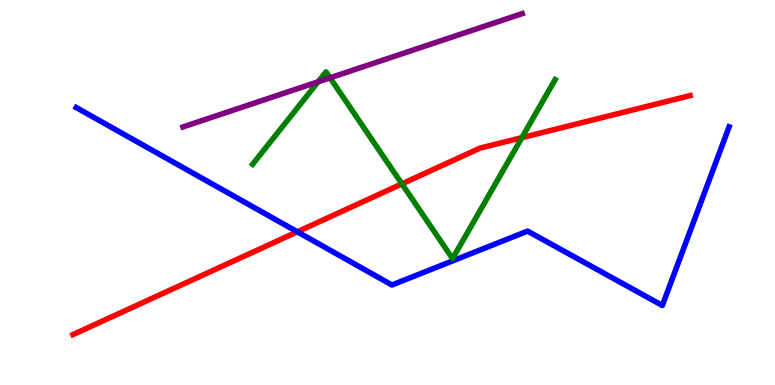[{'lines': ['blue', 'red'], 'intersections': [{'x': 3.84, 'y': 3.98}]}, {'lines': ['green', 'red'], 'intersections': [{'x': 5.19, 'y': 5.22}, {'x': 6.73, 'y': 6.42}]}, {'lines': ['purple', 'red'], 'intersections': []}, {'lines': ['blue', 'green'], 'intersections': []}, {'lines': ['blue', 'purple'], 'intersections': []}, {'lines': ['green', 'purple'], 'intersections': [{'x': 4.11, 'y': 7.88}, {'x': 4.26, 'y': 7.98}]}]